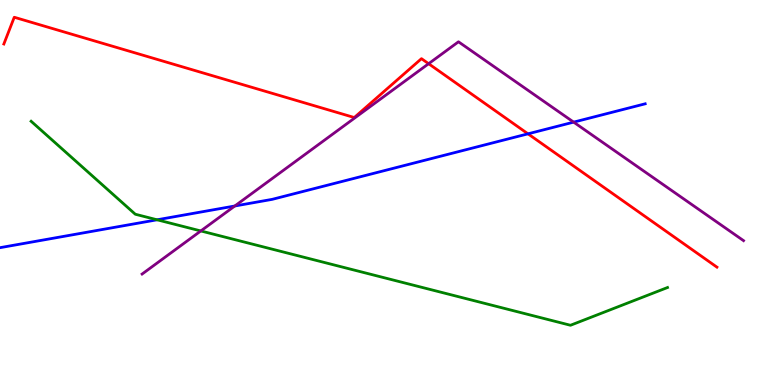[{'lines': ['blue', 'red'], 'intersections': [{'x': 6.81, 'y': 6.52}]}, {'lines': ['green', 'red'], 'intersections': []}, {'lines': ['purple', 'red'], 'intersections': [{'x': 5.53, 'y': 8.35}]}, {'lines': ['blue', 'green'], 'intersections': [{'x': 2.03, 'y': 4.29}]}, {'lines': ['blue', 'purple'], 'intersections': [{'x': 3.03, 'y': 4.65}, {'x': 7.4, 'y': 6.83}]}, {'lines': ['green', 'purple'], 'intersections': [{'x': 2.59, 'y': 4.0}]}]